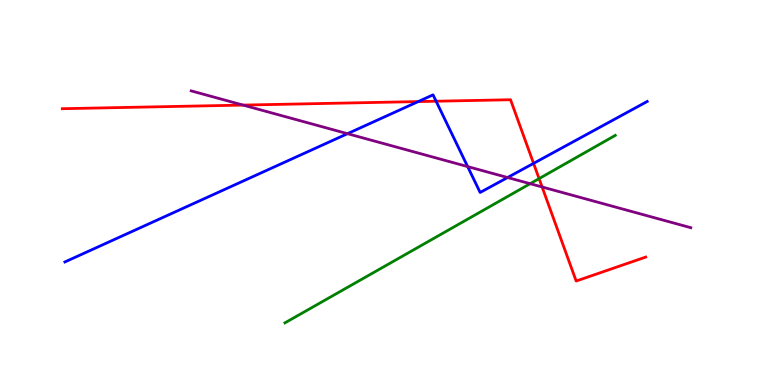[{'lines': ['blue', 'red'], 'intersections': [{'x': 5.4, 'y': 7.36}, {'x': 5.63, 'y': 7.37}, {'x': 6.88, 'y': 5.76}]}, {'lines': ['green', 'red'], 'intersections': [{'x': 6.96, 'y': 5.36}]}, {'lines': ['purple', 'red'], 'intersections': [{'x': 3.14, 'y': 7.27}, {'x': 7.0, 'y': 5.14}]}, {'lines': ['blue', 'green'], 'intersections': []}, {'lines': ['blue', 'purple'], 'intersections': [{'x': 4.48, 'y': 6.53}, {'x': 6.03, 'y': 5.67}, {'x': 6.55, 'y': 5.39}]}, {'lines': ['green', 'purple'], 'intersections': [{'x': 6.84, 'y': 5.23}]}]